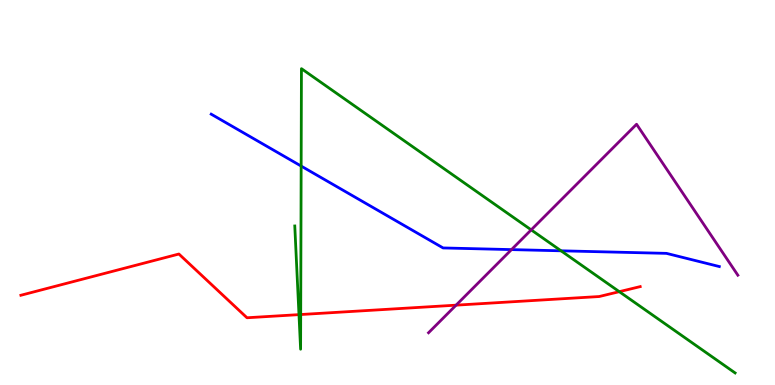[{'lines': ['blue', 'red'], 'intersections': []}, {'lines': ['green', 'red'], 'intersections': [{'x': 3.86, 'y': 1.83}, {'x': 3.88, 'y': 1.83}, {'x': 7.99, 'y': 2.42}]}, {'lines': ['purple', 'red'], 'intersections': [{'x': 5.88, 'y': 2.07}]}, {'lines': ['blue', 'green'], 'intersections': [{'x': 3.89, 'y': 5.69}, {'x': 7.24, 'y': 3.49}]}, {'lines': ['blue', 'purple'], 'intersections': [{'x': 6.6, 'y': 3.52}]}, {'lines': ['green', 'purple'], 'intersections': [{'x': 6.85, 'y': 4.03}]}]